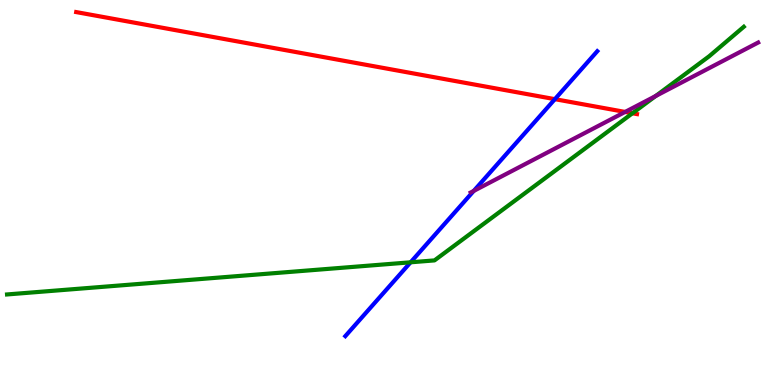[{'lines': ['blue', 'red'], 'intersections': [{'x': 7.16, 'y': 7.42}]}, {'lines': ['green', 'red'], 'intersections': [{'x': 8.16, 'y': 7.06}]}, {'lines': ['purple', 'red'], 'intersections': [{'x': 8.07, 'y': 7.09}]}, {'lines': ['blue', 'green'], 'intersections': [{'x': 5.3, 'y': 3.19}]}, {'lines': ['blue', 'purple'], 'intersections': [{'x': 6.11, 'y': 5.04}]}, {'lines': ['green', 'purple'], 'intersections': [{'x': 8.46, 'y': 7.51}]}]